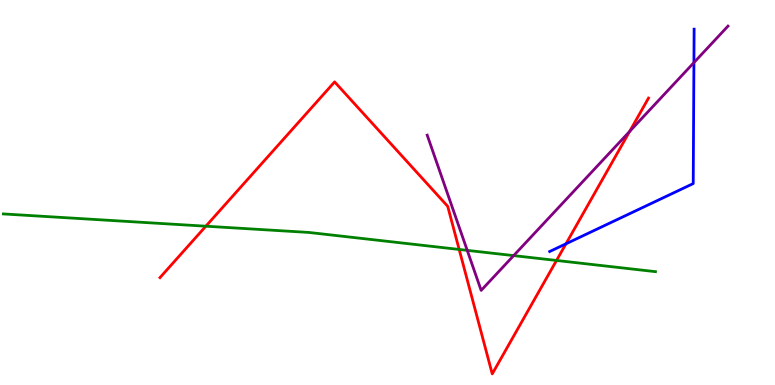[{'lines': ['blue', 'red'], 'intersections': [{'x': 7.3, 'y': 3.67}]}, {'lines': ['green', 'red'], 'intersections': [{'x': 2.66, 'y': 4.12}, {'x': 5.92, 'y': 3.52}, {'x': 7.18, 'y': 3.23}]}, {'lines': ['purple', 'red'], 'intersections': [{'x': 8.12, 'y': 6.59}]}, {'lines': ['blue', 'green'], 'intersections': []}, {'lines': ['blue', 'purple'], 'intersections': [{'x': 8.95, 'y': 8.37}]}, {'lines': ['green', 'purple'], 'intersections': [{'x': 6.03, 'y': 3.5}, {'x': 6.63, 'y': 3.36}]}]